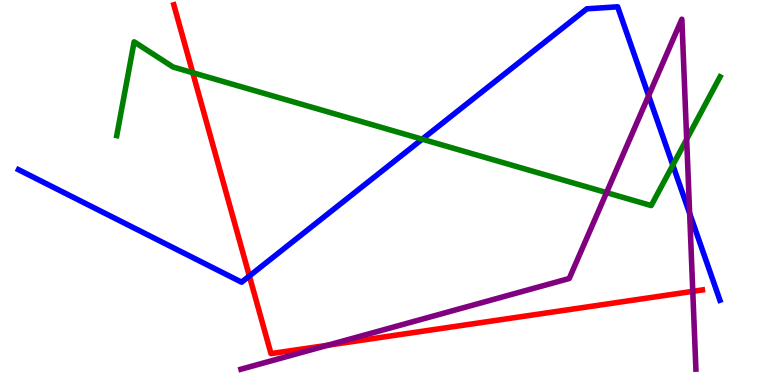[{'lines': ['blue', 'red'], 'intersections': [{'x': 3.22, 'y': 2.83}]}, {'lines': ['green', 'red'], 'intersections': [{'x': 2.49, 'y': 8.11}]}, {'lines': ['purple', 'red'], 'intersections': [{'x': 4.23, 'y': 1.03}, {'x': 8.94, 'y': 2.43}]}, {'lines': ['blue', 'green'], 'intersections': [{'x': 5.45, 'y': 6.38}, {'x': 8.68, 'y': 5.71}]}, {'lines': ['blue', 'purple'], 'intersections': [{'x': 8.37, 'y': 7.51}, {'x': 8.9, 'y': 4.46}]}, {'lines': ['green', 'purple'], 'intersections': [{'x': 7.83, 'y': 5.0}, {'x': 8.86, 'y': 6.38}]}]